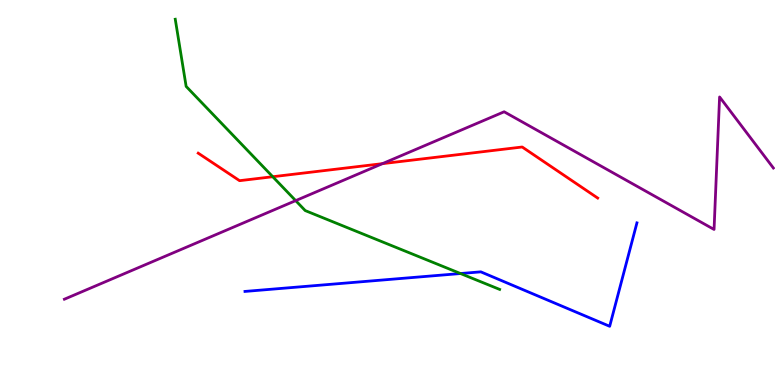[{'lines': ['blue', 'red'], 'intersections': []}, {'lines': ['green', 'red'], 'intersections': [{'x': 3.52, 'y': 5.41}]}, {'lines': ['purple', 'red'], 'intersections': [{'x': 4.93, 'y': 5.75}]}, {'lines': ['blue', 'green'], 'intersections': [{'x': 5.94, 'y': 2.9}]}, {'lines': ['blue', 'purple'], 'intersections': []}, {'lines': ['green', 'purple'], 'intersections': [{'x': 3.82, 'y': 4.79}]}]